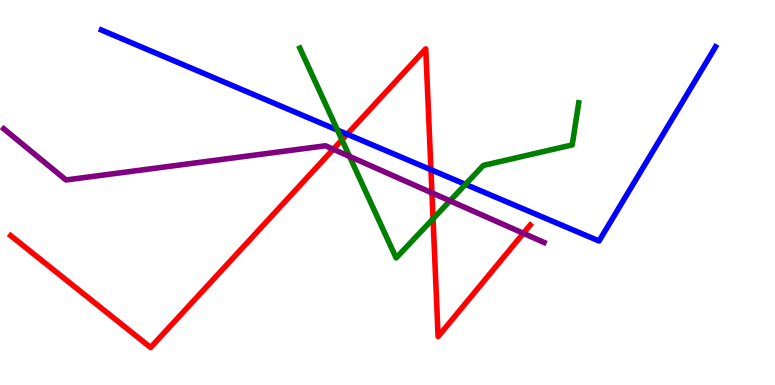[{'lines': ['blue', 'red'], 'intersections': [{'x': 4.48, 'y': 6.51}, {'x': 5.56, 'y': 5.59}]}, {'lines': ['green', 'red'], 'intersections': [{'x': 4.41, 'y': 6.37}, {'x': 5.59, 'y': 4.32}]}, {'lines': ['purple', 'red'], 'intersections': [{'x': 4.3, 'y': 6.12}, {'x': 5.57, 'y': 4.99}, {'x': 6.75, 'y': 3.94}]}, {'lines': ['blue', 'green'], 'intersections': [{'x': 4.35, 'y': 6.62}, {'x': 6.01, 'y': 5.21}]}, {'lines': ['blue', 'purple'], 'intersections': []}, {'lines': ['green', 'purple'], 'intersections': [{'x': 4.51, 'y': 5.94}, {'x': 5.81, 'y': 4.78}]}]